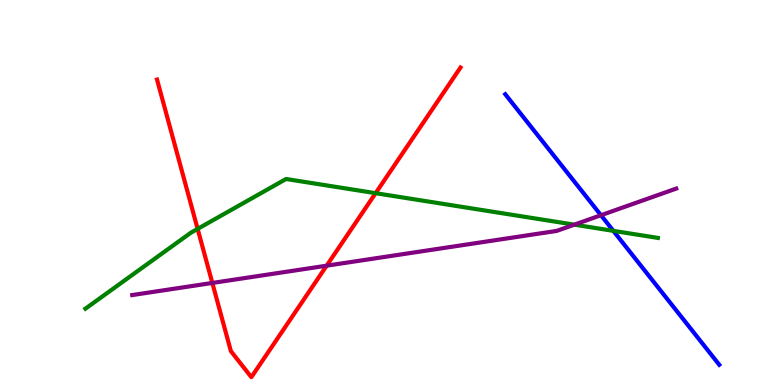[{'lines': ['blue', 'red'], 'intersections': []}, {'lines': ['green', 'red'], 'intersections': [{'x': 2.55, 'y': 4.05}, {'x': 4.85, 'y': 4.98}]}, {'lines': ['purple', 'red'], 'intersections': [{'x': 2.74, 'y': 2.65}, {'x': 4.21, 'y': 3.1}]}, {'lines': ['blue', 'green'], 'intersections': [{'x': 7.91, 'y': 4.0}]}, {'lines': ['blue', 'purple'], 'intersections': [{'x': 7.75, 'y': 4.41}]}, {'lines': ['green', 'purple'], 'intersections': [{'x': 7.41, 'y': 4.16}]}]